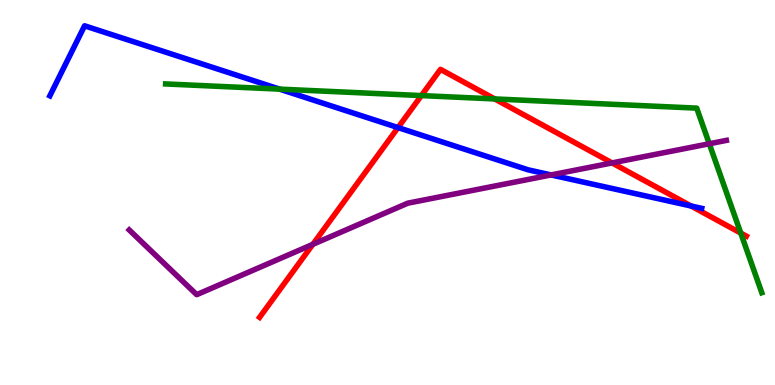[{'lines': ['blue', 'red'], 'intersections': [{'x': 5.14, 'y': 6.69}, {'x': 8.92, 'y': 4.65}]}, {'lines': ['green', 'red'], 'intersections': [{'x': 5.44, 'y': 7.52}, {'x': 6.38, 'y': 7.43}, {'x': 9.56, 'y': 3.95}]}, {'lines': ['purple', 'red'], 'intersections': [{'x': 4.04, 'y': 3.65}, {'x': 7.9, 'y': 5.77}]}, {'lines': ['blue', 'green'], 'intersections': [{'x': 3.61, 'y': 7.69}]}, {'lines': ['blue', 'purple'], 'intersections': [{'x': 7.11, 'y': 5.46}]}, {'lines': ['green', 'purple'], 'intersections': [{'x': 9.15, 'y': 6.27}]}]